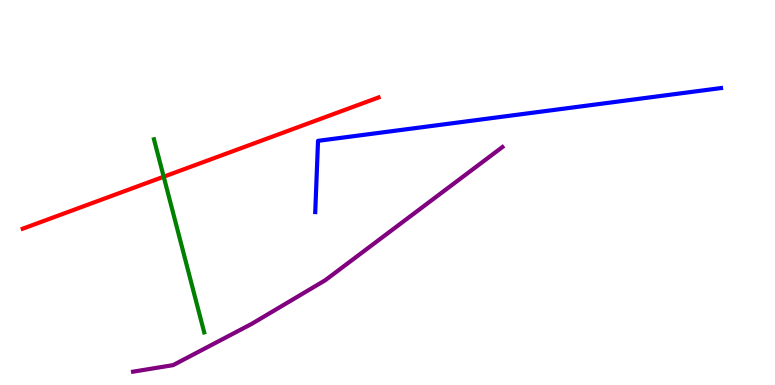[{'lines': ['blue', 'red'], 'intersections': []}, {'lines': ['green', 'red'], 'intersections': [{'x': 2.11, 'y': 5.41}]}, {'lines': ['purple', 'red'], 'intersections': []}, {'lines': ['blue', 'green'], 'intersections': []}, {'lines': ['blue', 'purple'], 'intersections': []}, {'lines': ['green', 'purple'], 'intersections': []}]